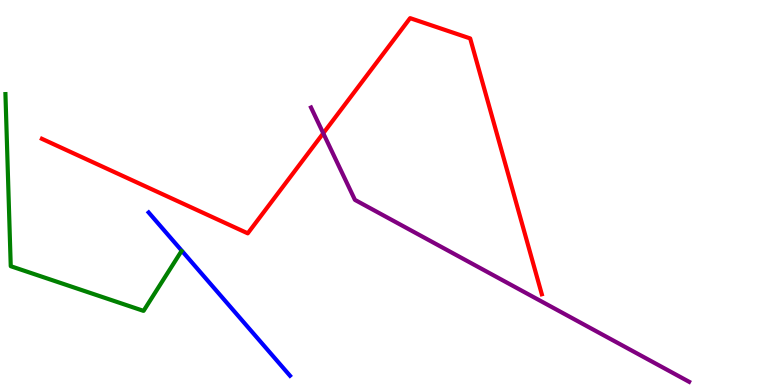[{'lines': ['blue', 'red'], 'intersections': []}, {'lines': ['green', 'red'], 'intersections': []}, {'lines': ['purple', 'red'], 'intersections': [{'x': 4.17, 'y': 6.54}]}, {'lines': ['blue', 'green'], 'intersections': []}, {'lines': ['blue', 'purple'], 'intersections': []}, {'lines': ['green', 'purple'], 'intersections': []}]